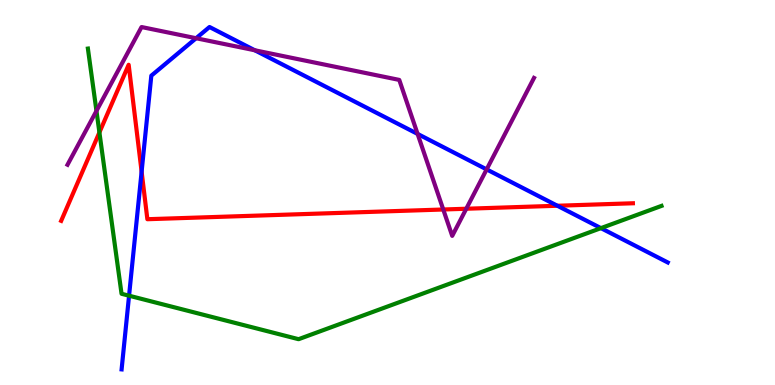[{'lines': ['blue', 'red'], 'intersections': [{'x': 1.83, 'y': 5.54}, {'x': 7.19, 'y': 4.66}]}, {'lines': ['green', 'red'], 'intersections': [{'x': 1.28, 'y': 6.56}]}, {'lines': ['purple', 'red'], 'intersections': [{'x': 5.72, 'y': 4.56}, {'x': 6.02, 'y': 4.58}]}, {'lines': ['blue', 'green'], 'intersections': [{'x': 1.67, 'y': 2.32}, {'x': 7.75, 'y': 4.07}]}, {'lines': ['blue', 'purple'], 'intersections': [{'x': 2.53, 'y': 9.01}, {'x': 3.29, 'y': 8.69}, {'x': 5.39, 'y': 6.52}, {'x': 6.28, 'y': 5.6}]}, {'lines': ['green', 'purple'], 'intersections': [{'x': 1.24, 'y': 7.12}]}]